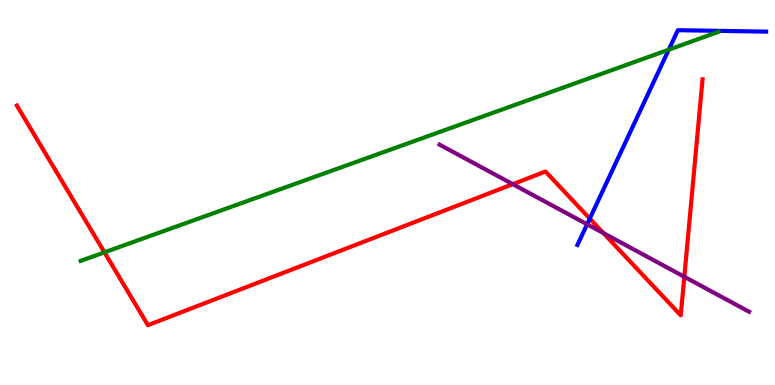[{'lines': ['blue', 'red'], 'intersections': [{'x': 7.61, 'y': 4.32}]}, {'lines': ['green', 'red'], 'intersections': [{'x': 1.35, 'y': 3.45}]}, {'lines': ['purple', 'red'], 'intersections': [{'x': 6.62, 'y': 5.22}, {'x': 7.79, 'y': 3.95}, {'x': 8.83, 'y': 2.81}]}, {'lines': ['blue', 'green'], 'intersections': [{'x': 8.63, 'y': 8.71}]}, {'lines': ['blue', 'purple'], 'intersections': [{'x': 7.58, 'y': 4.17}]}, {'lines': ['green', 'purple'], 'intersections': []}]